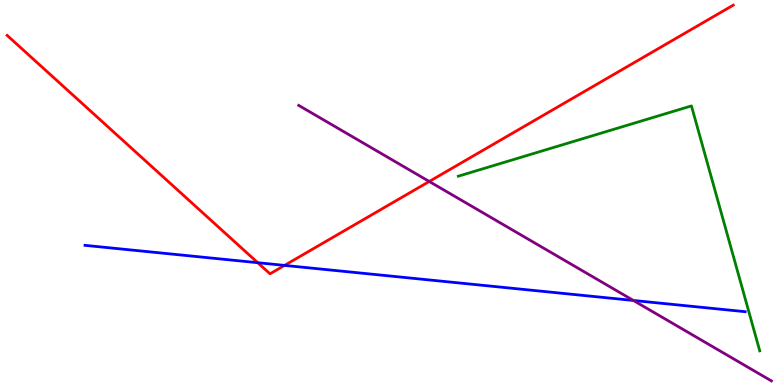[{'lines': ['blue', 'red'], 'intersections': [{'x': 3.33, 'y': 3.18}, {'x': 3.67, 'y': 3.11}]}, {'lines': ['green', 'red'], 'intersections': []}, {'lines': ['purple', 'red'], 'intersections': [{'x': 5.54, 'y': 5.29}]}, {'lines': ['blue', 'green'], 'intersections': []}, {'lines': ['blue', 'purple'], 'intersections': [{'x': 8.17, 'y': 2.2}]}, {'lines': ['green', 'purple'], 'intersections': []}]